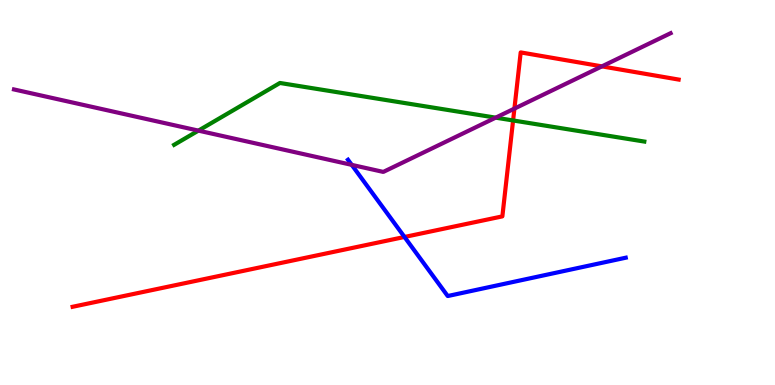[{'lines': ['blue', 'red'], 'intersections': [{'x': 5.22, 'y': 3.84}]}, {'lines': ['green', 'red'], 'intersections': [{'x': 6.62, 'y': 6.87}]}, {'lines': ['purple', 'red'], 'intersections': [{'x': 6.64, 'y': 7.18}, {'x': 7.77, 'y': 8.28}]}, {'lines': ['blue', 'green'], 'intersections': []}, {'lines': ['blue', 'purple'], 'intersections': [{'x': 4.54, 'y': 5.72}]}, {'lines': ['green', 'purple'], 'intersections': [{'x': 2.56, 'y': 6.61}, {'x': 6.4, 'y': 6.94}]}]